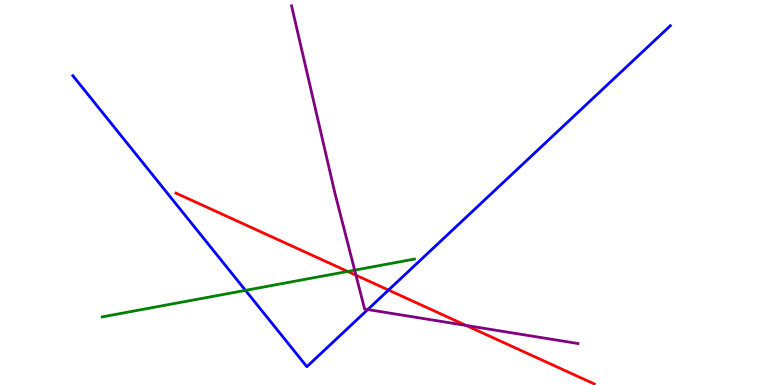[{'lines': ['blue', 'red'], 'intersections': [{'x': 5.01, 'y': 2.47}]}, {'lines': ['green', 'red'], 'intersections': [{'x': 4.49, 'y': 2.95}]}, {'lines': ['purple', 'red'], 'intersections': [{'x': 4.59, 'y': 2.85}, {'x': 6.01, 'y': 1.55}]}, {'lines': ['blue', 'green'], 'intersections': [{'x': 3.17, 'y': 2.46}]}, {'lines': ['blue', 'purple'], 'intersections': [{'x': 4.75, 'y': 1.96}]}, {'lines': ['green', 'purple'], 'intersections': [{'x': 4.58, 'y': 2.98}]}]